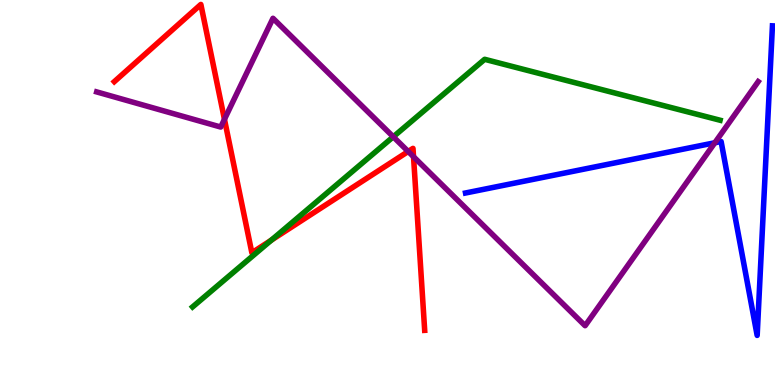[{'lines': ['blue', 'red'], 'intersections': []}, {'lines': ['green', 'red'], 'intersections': [{'x': 3.5, 'y': 3.76}]}, {'lines': ['purple', 'red'], 'intersections': [{'x': 2.9, 'y': 6.9}, {'x': 5.27, 'y': 6.07}, {'x': 5.34, 'y': 5.93}]}, {'lines': ['blue', 'green'], 'intersections': []}, {'lines': ['blue', 'purple'], 'intersections': [{'x': 9.22, 'y': 6.29}]}, {'lines': ['green', 'purple'], 'intersections': [{'x': 5.07, 'y': 6.45}]}]